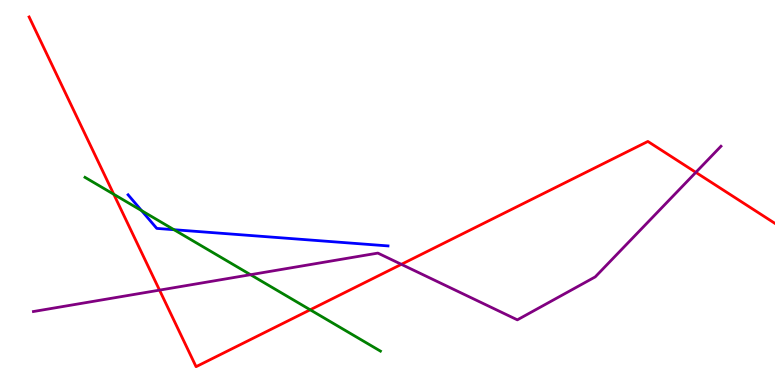[{'lines': ['blue', 'red'], 'intersections': []}, {'lines': ['green', 'red'], 'intersections': [{'x': 1.47, 'y': 4.95}, {'x': 4.0, 'y': 1.95}]}, {'lines': ['purple', 'red'], 'intersections': [{'x': 2.06, 'y': 2.46}, {'x': 5.18, 'y': 3.13}, {'x': 8.98, 'y': 5.52}]}, {'lines': ['blue', 'green'], 'intersections': [{'x': 1.83, 'y': 4.53}, {'x': 2.25, 'y': 4.03}]}, {'lines': ['blue', 'purple'], 'intersections': []}, {'lines': ['green', 'purple'], 'intersections': [{'x': 3.23, 'y': 2.86}]}]